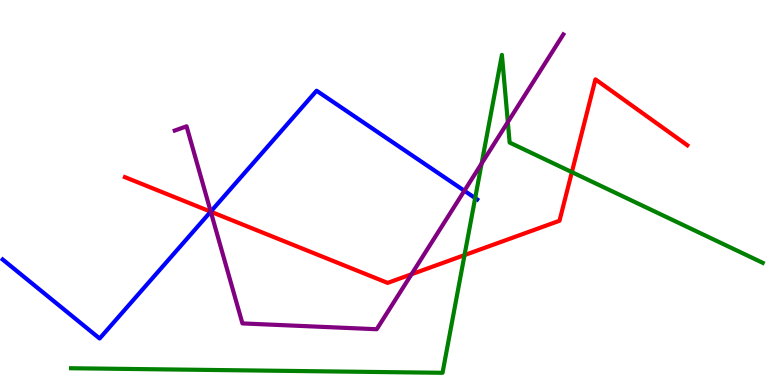[{'lines': ['blue', 'red'], 'intersections': [{'x': 2.72, 'y': 4.5}]}, {'lines': ['green', 'red'], 'intersections': [{'x': 5.99, 'y': 3.37}, {'x': 7.38, 'y': 5.53}]}, {'lines': ['purple', 'red'], 'intersections': [{'x': 2.72, 'y': 4.5}, {'x': 5.31, 'y': 2.88}]}, {'lines': ['blue', 'green'], 'intersections': [{'x': 6.13, 'y': 4.86}]}, {'lines': ['blue', 'purple'], 'intersections': [{'x': 2.72, 'y': 4.5}, {'x': 5.99, 'y': 5.04}]}, {'lines': ['green', 'purple'], 'intersections': [{'x': 6.21, 'y': 5.75}, {'x': 6.55, 'y': 6.83}]}]